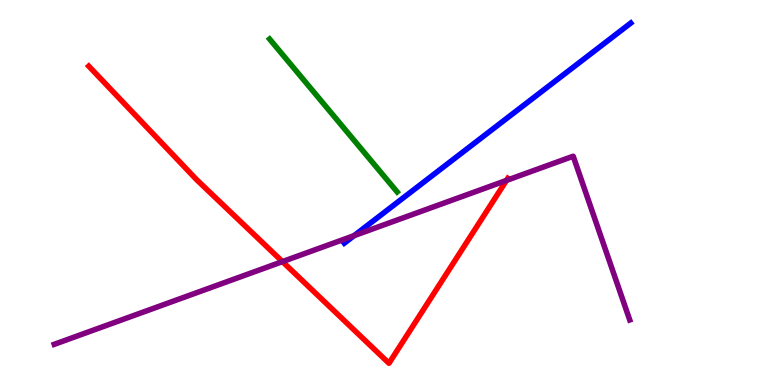[{'lines': ['blue', 'red'], 'intersections': []}, {'lines': ['green', 'red'], 'intersections': []}, {'lines': ['purple', 'red'], 'intersections': [{'x': 3.64, 'y': 3.2}, {'x': 6.54, 'y': 5.31}]}, {'lines': ['blue', 'green'], 'intersections': []}, {'lines': ['blue', 'purple'], 'intersections': [{'x': 4.57, 'y': 3.88}]}, {'lines': ['green', 'purple'], 'intersections': []}]